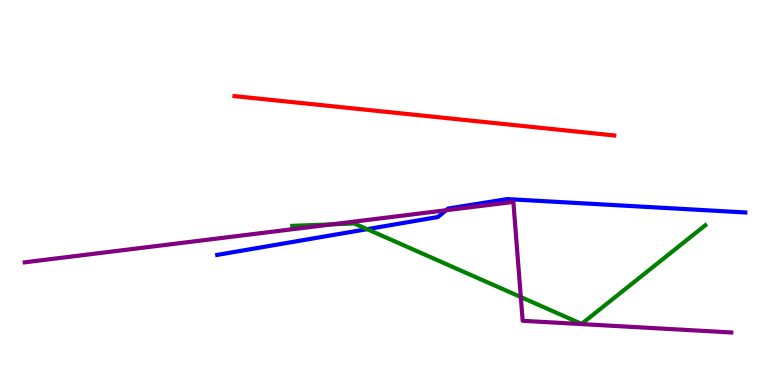[{'lines': ['blue', 'red'], 'intersections': []}, {'lines': ['green', 'red'], 'intersections': []}, {'lines': ['purple', 'red'], 'intersections': []}, {'lines': ['blue', 'green'], 'intersections': [{'x': 4.74, 'y': 4.05}]}, {'lines': ['blue', 'purple'], 'intersections': [{'x': 5.76, 'y': 4.54}]}, {'lines': ['green', 'purple'], 'intersections': [{'x': 4.28, 'y': 4.17}, {'x': 6.72, 'y': 2.28}]}]